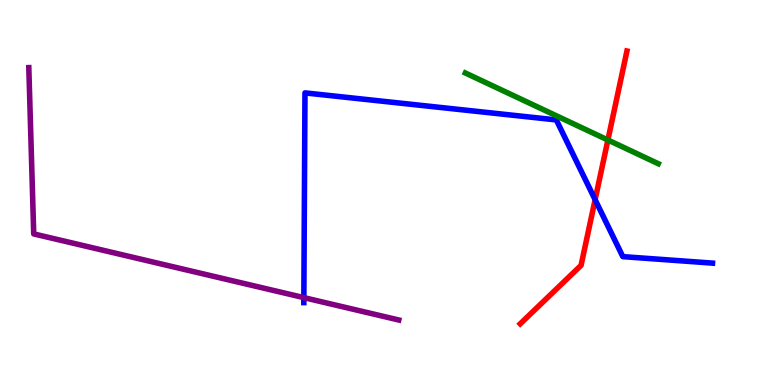[{'lines': ['blue', 'red'], 'intersections': [{'x': 7.68, 'y': 4.81}]}, {'lines': ['green', 'red'], 'intersections': [{'x': 7.84, 'y': 6.36}]}, {'lines': ['purple', 'red'], 'intersections': []}, {'lines': ['blue', 'green'], 'intersections': []}, {'lines': ['blue', 'purple'], 'intersections': [{'x': 3.92, 'y': 2.27}]}, {'lines': ['green', 'purple'], 'intersections': []}]